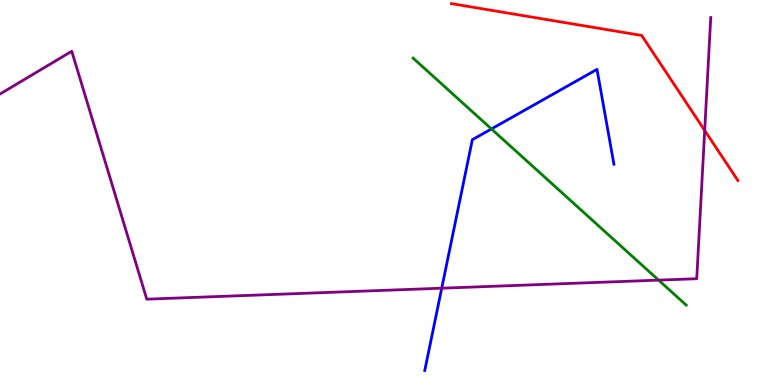[{'lines': ['blue', 'red'], 'intersections': []}, {'lines': ['green', 'red'], 'intersections': []}, {'lines': ['purple', 'red'], 'intersections': [{'x': 9.09, 'y': 6.61}]}, {'lines': ['blue', 'green'], 'intersections': [{'x': 6.34, 'y': 6.65}]}, {'lines': ['blue', 'purple'], 'intersections': [{'x': 5.7, 'y': 2.51}]}, {'lines': ['green', 'purple'], 'intersections': [{'x': 8.5, 'y': 2.72}]}]